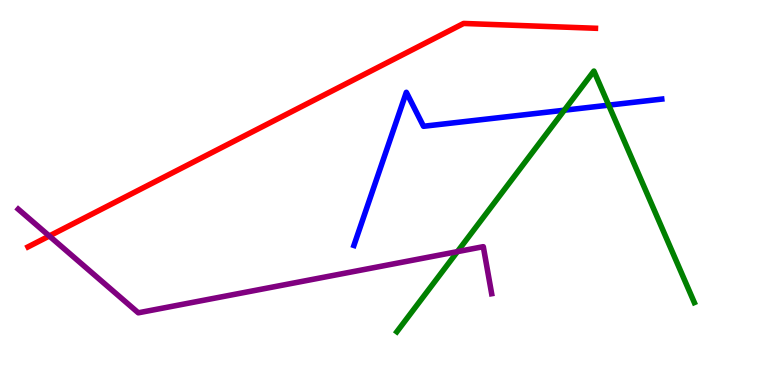[{'lines': ['blue', 'red'], 'intersections': []}, {'lines': ['green', 'red'], 'intersections': []}, {'lines': ['purple', 'red'], 'intersections': [{'x': 0.636, 'y': 3.87}]}, {'lines': ['blue', 'green'], 'intersections': [{'x': 7.28, 'y': 7.14}, {'x': 7.85, 'y': 7.27}]}, {'lines': ['blue', 'purple'], 'intersections': []}, {'lines': ['green', 'purple'], 'intersections': [{'x': 5.9, 'y': 3.46}]}]